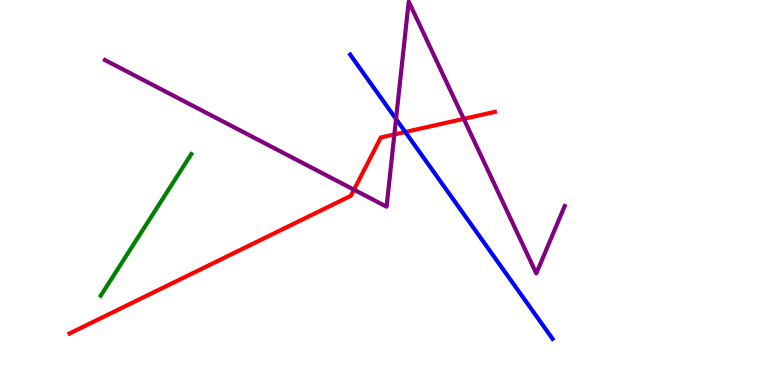[{'lines': ['blue', 'red'], 'intersections': [{'x': 5.23, 'y': 6.57}]}, {'lines': ['green', 'red'], 'intersections': []}, {'lines': ['purple', 'red'], 'intersections': [{'x': 4.57, 'y': 5.07}, {'x': 5.09, 'y': 6.51}, {'x': 5.98, 'y': 6.91}]}, {'lines': ['blue', 'green'], 'intersections': []}, {'lines': ['blue', 'purple'], 'intersections': [{'x': 5.11, 'y': 6.91}]}, {'lines': ['green', 'purple'], 'intersections': []}]